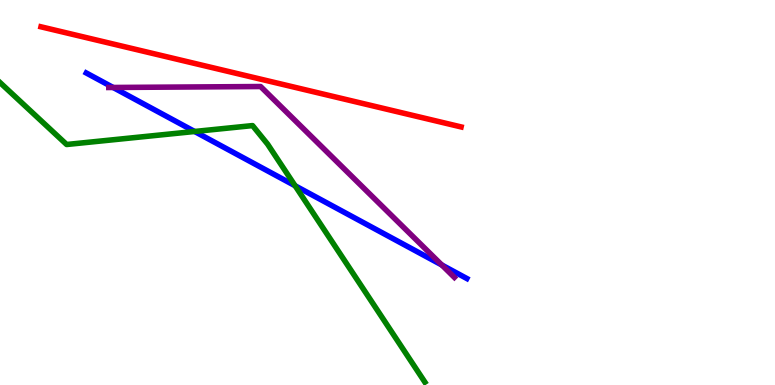[{'lines': ['blue', 'red'], 'intersections': []}, {'lines': ['green', 'red'], 'intersections': []}, {'lines': ['purple', 'red'], 'intersections': []}, {'lines': ['blue', 'green'], 'intersections': [{'x': 2.51, 'y': 6.58}, {'x': 3.81, 'y': 5.18}]}, {'lines': ['blue', 'purple'], 'intersections': [{'x': 1.46, 'y': 7.73}, {'x': 5.7, 'y': 3.12}]}, {'lines': ['green', 'purple'], 'intersections': []}]